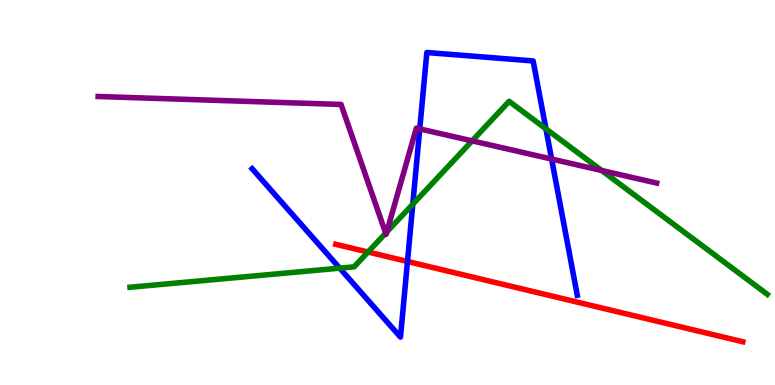[{'lines': ['blue', 'red'], 'intersections': [{'x': 5.26, 'y': 3.21}]}, {'lines': ['green', 'red'], 'intersections': [{'x': 4.75, 'y': 3.45}]}, {'lines': ['purple', 'red'], 'intersections': []}, {'lines': ['blue', 'green'], 'intersections': [{'x': 4.38, 'y': 3.03}, {'x': 5.33, 'y': 4.7}, {'x': 7.04, 'y': 6.65}]}, {'lines': ['blue', 'purple'], 'intersections': [{'x': 5.42, 'y': 6.65}, {'x': 7.12, 'y': 5.87}]}, {'lines': ['green', 'purple'], 'intersections': [{'x': 4.98, 'y': 3.94}, {'x': 4.99, 'y': 3.98}, {'x': 6.09, 'y': 6.34}, {'x': 7.76, 'y': 5.57}]}]